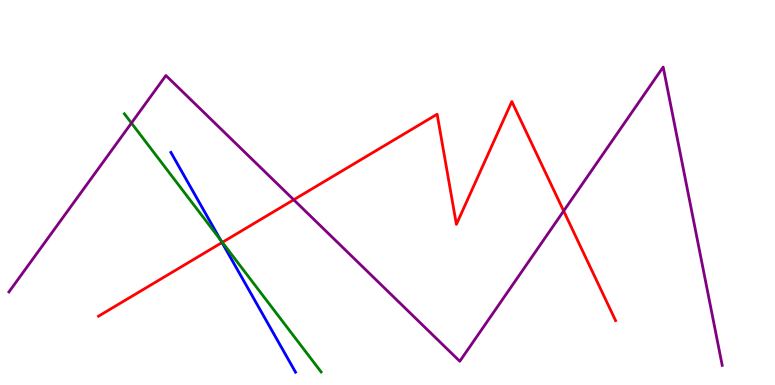[{'lines': ['blue', 'red'], 'intersections': [{'x': 2.86, 'y': 3.7}]}, {'lines': ['green', 'red'], 'intersections': [{'x': 2.87, 'y': 3.71}]}, {'lines': ['purple', 'red'], 'intersections': [{'x': 3.79, 'y': 4.81}, {'x': 7.27, 'y': 4.52}]}, {'lines': ['blue', 'green'], 'intersections': [{'x': 2.85, 'y': 3.76}]}, {'lines': ['blue', 'purple'], 'intersections': []}, {'lines': ['green', 'purple'], 'intersections': [{'x': 1.7, 'y': 6.8}]}]